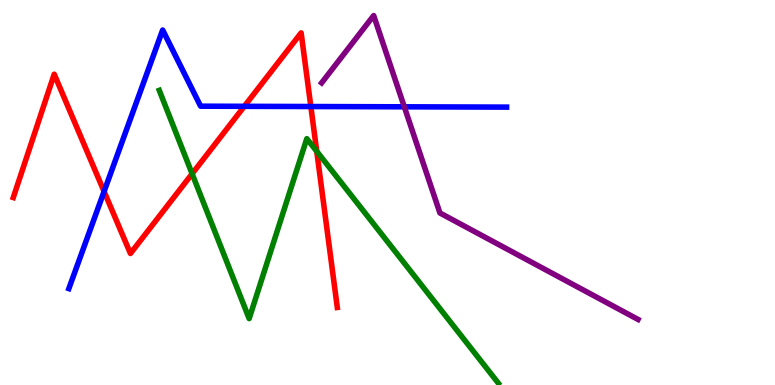[{'lines': ['blue', 'red'], 'intersections': [{'x': 1.34, 'y': 5.03}, {'x': 3.15, 'y': 7.24}, {'x': 4.01, 'y': 7.23}]}, {'lines': ['green', 'red'], 'intersections': [{'x': 2.48, 'y': 5.49}, {'x': 4.09, 'y': 6.07}]}, {'lines': ['purple', 'red'], 'intersections': []}, {'lines': ['blue', 'green'], 'intersections': []}, {'lines': ['blue', 'purple'], 'intersections': [{'x': 5.22, 'y': 7.23}]}, {'lines': ['green', 'purple'], 'intersections': []}]